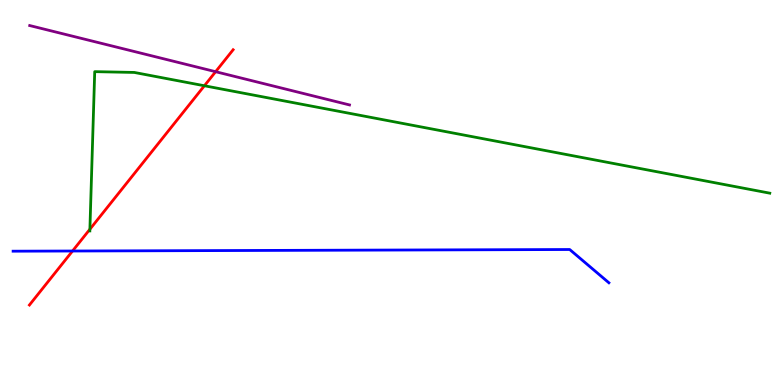[{'lines': ['blue', 'red'], 'intersections': [{'x': 0.936, 'y': 3.48}]}, {'lines': ['green', 'red'], 'intersections': [{'x': 1.16, 'y': 4.05}, {'x': 2.64, 'y': 7.77}]}, {'lines': ['purple', 'red'], 'intersections': [{'x': 2.78, 'y': 8.14}]}, {'lines': ['blue', 'green'], 'intersections': []}, {'lines': ['blue', 'purple'], 'intersections': []}, {'lines': ['green', 'purple'], 'intersections': []}]